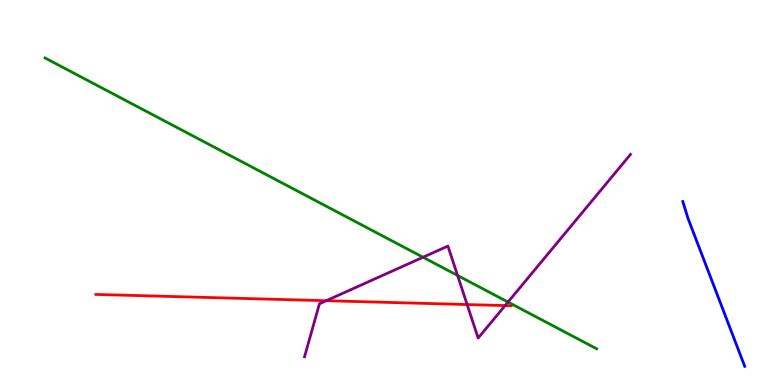[{'lines': ['blue', 'red'], 'intersections': []}, {'lines': ['green', 'red'], 'intersections': []}, {'lines': ['purple', 'red'], 'intersections': [{'x': 4.21, 'y': 2.19}, {'x': 6.03, 'y': 2.09}, {'x': 6.52, 'y': 2.06}]}, {'lines': ['blue', 'green'], 'intersections': []}, {'lines': ['blue', 'purple'], 'intersections': []}, {'lines': ['green', 'purple'], 'intersections': [{'x': 5.46, 'y': 3.32}, {'x': 5.9, 'y': 2.85}, {'x': 6.55, 'y': 2.15}]}]